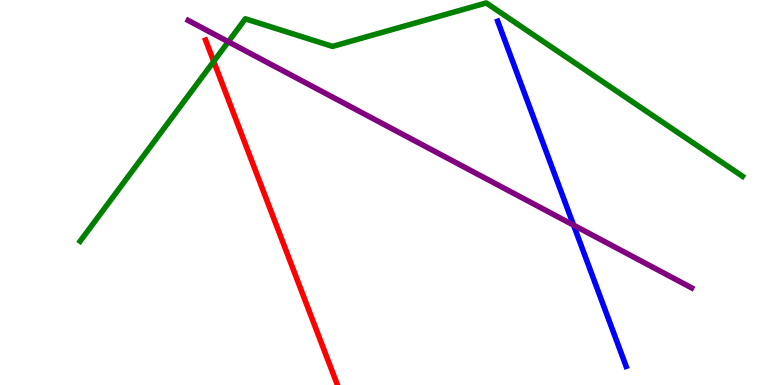[{'lines': ['blue', 'red'], 'intersections': []}, {'lines': ['green', 'red'], 'intersections': [{'x': 2.76, 'y': 8.41}]}, {'lines': ['purple', 'red'], 'intersections': []}, {'lines': ['blue', 'green'], 'intersections': []}, {'lines': ['blue', 'purple'], 'intersections': [{'x': 7.4, 'y': 4.15}]}, {'lines': ['green', 'purple'], 'intersections': [{'x': 2.95, 'y': 8.92}]}]